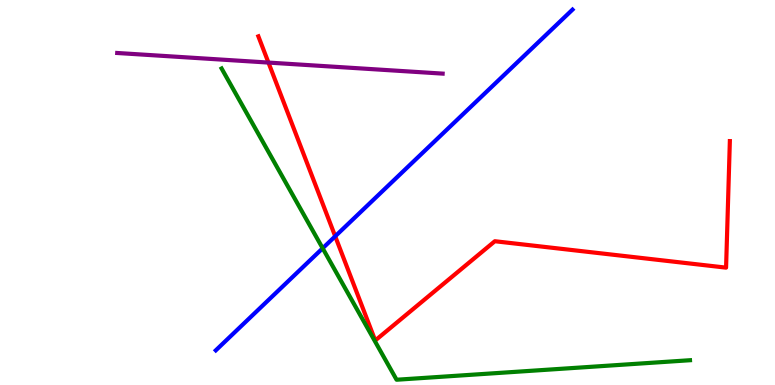[{'lines': ['blue', 'red'], 'intersections': [{'x': 4.33, 'y': 3.86}]}, {'lines': ['green', 'red'], 'intersections': []}, {'lines': ['purple', 'red'], 'intersections': [{'x': 3.46, 'y': 8.37}]}, {'lines': ['blue', 'green'], 'intersections': [{'x': 4.16, 'y': 3.55}]}, {'lines': ['blue', 'purple'], 'intersections': []}, {'lines': ['green', 'purple'], 'intersections': []}]